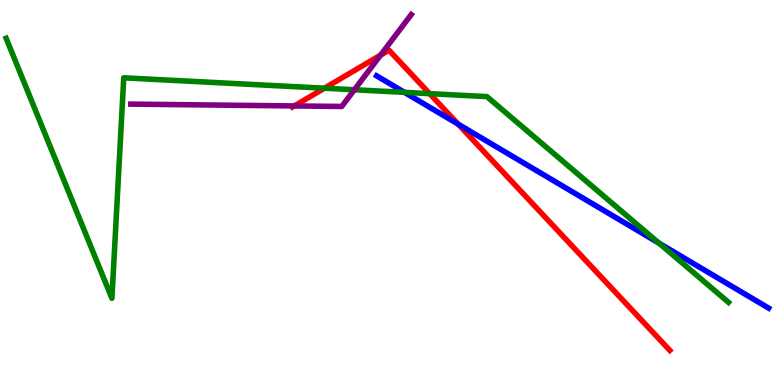[{'lines': ['blue', 'red'], 'intersections': [{'x': 5.91, 'y': 6.77}]}, {'lines': ['green', 'red'], 'intersections': [{'x': 4.19, 'y': 7.71}, {'x': 5.54, 'y': 7.57}]}, {'lines': ['purple', 'red'], 'intersections': [{'x': 3.8, 'y': 7.25}, {'x': 4.91, 'y': 8.57}]}, {'lines': ['blue', 'green'], 'intersections': [{'x': 5.22, 'y': 7.6}, {'x': 8.5, 'y': 3.68}]}, {'lines': ['blue', 'purple'], 'intersections': []}, {'lines': ['green', 'purple'], 'intersections': [{'x': 4.57, 'y': 7.67}]}]